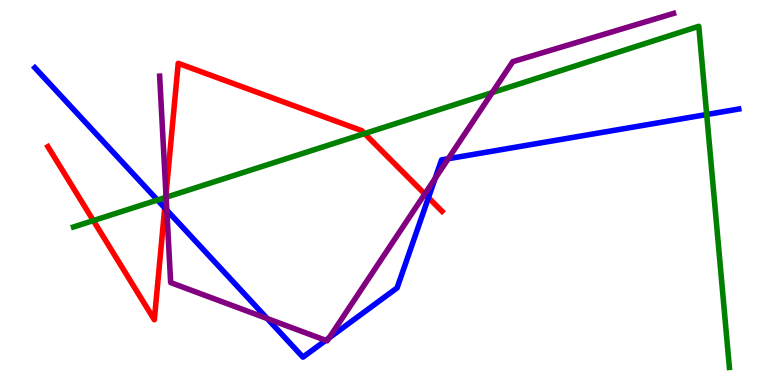[{'lines': ['blue', 'red'], 'intersections': [{'x': 2.13, 'y': 4.6}, {'x': 5.53, 'y': 4.87}]}, {'lines': ['green', 'red'], 'intersections': [{'x': 1.2, 'y': 4.27}, {'x': 2.14, 'y': 4.87}, {'x': 4.7, 'y': 6.53}]}, {'lines': ['purple', 'red'], 'intersections': [{'x': 2.14, 'y': 4.94}, {'x': 5.48, 'y': 4.96}]}, {'lines': ['blue', 'green'], 'intersections': [{'x': 2.03, 'y': 4.8}, {'x': 9.12, 'y': 7.03}]}, {'lines': ['blue', 'purple'], 'intersections': [{'x': 2.15, 'y': 4.54}, {'x': 3.45, 'y': 1.73}, {'x': 4.2, 'y': 1.16}, {'x': 4.25, 'y': 1.22}, {'x': 5.61, 'y': 5.36}, {'x': 5.78, 'y': 5.88}]}, {'lines': ['green', 'purple'], 'intersections': [{'x': 2.14, 'y': 4.88}, {'x': 6.35, 'y': 7.59}]}]